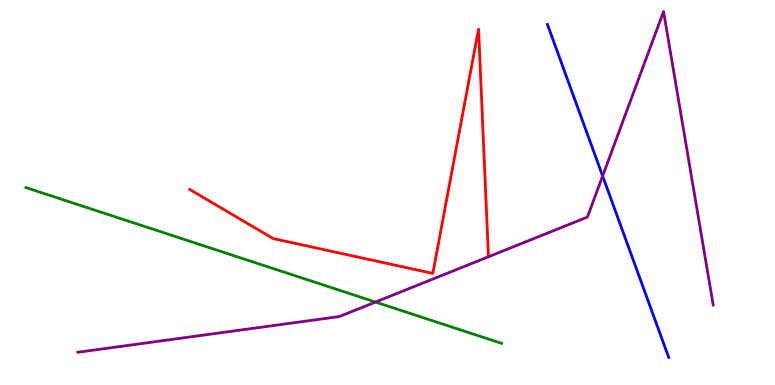[{'lines': ['blue', 'red'], 'intersections': []}, {'lines': ['green', 'red'], 'intersections': []}, {'lines': ['purple', 'red'], 'intersections': []}, {'lines': ['blue', 'green'], 'intersections': []}, {'lines': ['blue', 'purple'], 'intersections': [{'x': 7.78, 'y': 5.43}]}, {'lines': ['green', 'purple'], 'intersections': [{'x': 4.85, 'y': 2.15}]}]